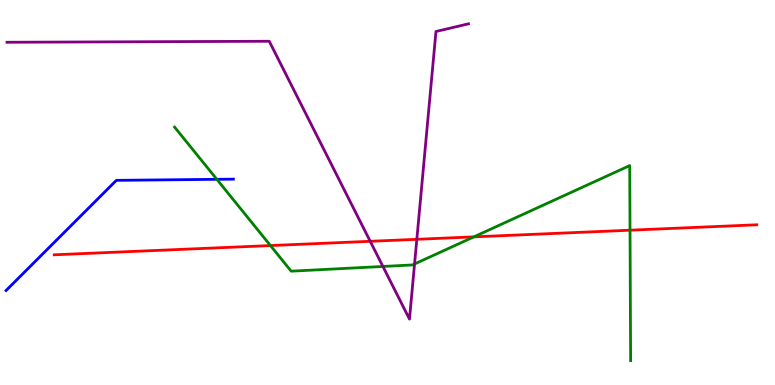[{'lines': ['blue', 'red'], 'intersections': []}, {'lines': ['green', 'red'], 'intersections': [{'x': 3.49, 'y': 3.62}, {'x': 6.11, 'y': 3.85}, {'x': 8.13, 'y': 4.02}]}, {'lines': ['purple', 'red'], 'intersections': [{'x': 4.78, 'y': 3.73}, {'x': 5.38, 'y': 3.78}]}, {'lines': ['blue', 'green'], 'intersections': [{'x': 2.8, 'y': 5.34}]}, {'lines': ['blue', 'purple'], 'intersections': []}, {'lines': ['green', 'purple'], 'intersections': [{'x': 4.94, 'y': 3.08}, {'x': 5.35, 'y': 3.14}]}]